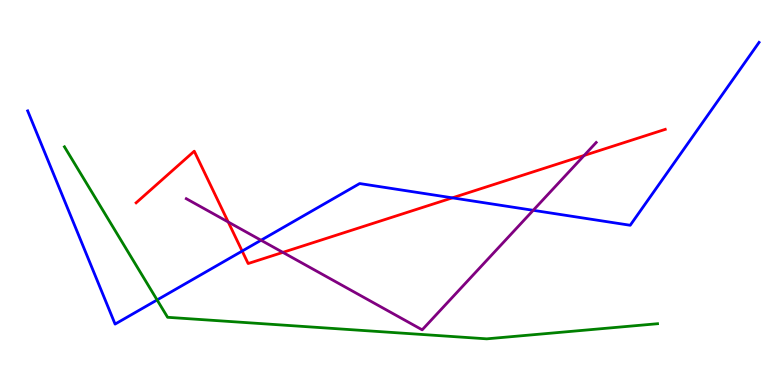[{'lines': ['blue', 'red'], 'intersections': [{'x': 3.12, 'y': 3.48}, {'x': 5.84, 'y': 4.86}]}, {'lines': ['green', 'red'], 'intersections': []}, {'lines': ['purple', 'red'], 'intersections': [{'x': 2.94, 'y': 4.23}, {'x': 3.65, 'y': 3.44}, {'x': 7.54, 'y': 5.96}]}, {'lines': ['blue', 'green'], 'intersections': [{'x': 2.03, 'y': 2.21}]}, {'lines': ['blue', 'purple'], 'intersections': [{'x': 3.37, 'y': 3.76}, {'x': 6.88, 'y': 4.54}]}, {'lines': ['green', 'purple'], 'intersections': []}]